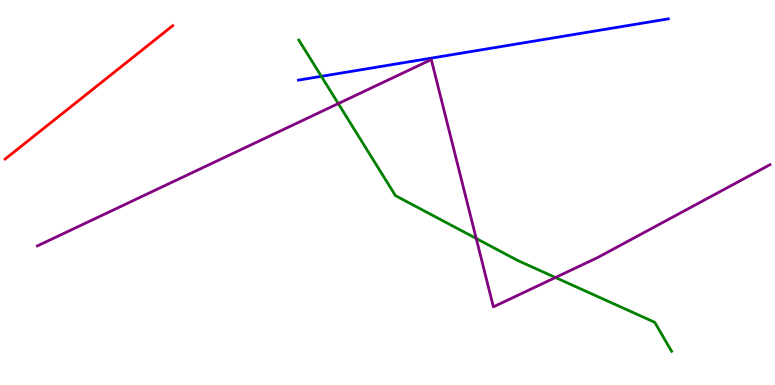[{'lines': ['blue', 'red'], 'intersections': []}, {'lines': ['green', 'red'], 'intersections': []}, {'lines': ['purple', 'red'], 'intersections': []}, {'lines': ['blue', 'green'], 'intersections': [{'x': 4.15, 'y': 8.02}]}, {'lines': ['blue', 'purple'], 'intersections': []}, {'lines': ['green', 'purple'], 'intersections': [{'x': 4.36, 'y': 7.31}, {'x': 6.14, 'y': 3.81}, {'x': 7.17, 'y': 2.79}]}]